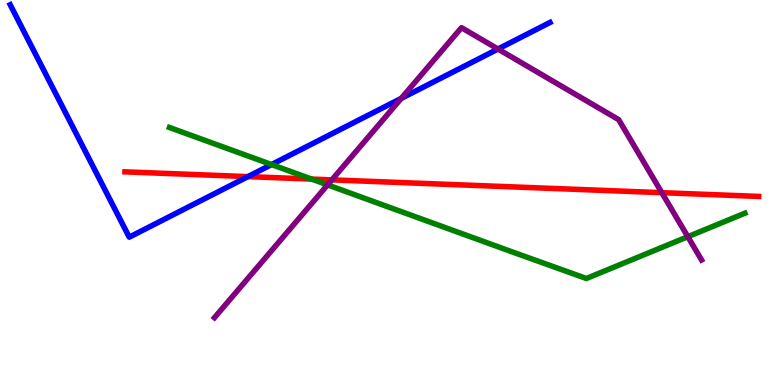[{'lines': ['blue', 'red'], 'intersections': [{'x': 3.2, 'y': 5.41}]}, {'lines': ['green', 'red'], 'intersections': [{'x': 4.02, 'y': 5.35}]}, {'lines': ['purple', 'red'], 'intersections': [{'x': 4.28, 'y': 5.33}, {'x': 8.54, 'y': 5.0}]}, {'lines': ['blue', 'green'], 'intersections': [{'x': 3.5, 'y': 5.73}]}, {'lines': ['blue', 'purple'], 'intersections': [{'x': 5.18, 'y': 7.44}, {'x': 6.43, 'y': 8.73}]}, {'lines': ['green', 'purple'], 'intersections': [{'x': 4.23, 'y': 5.2}, {'x': 8.88, 'y': 3.85}]}]